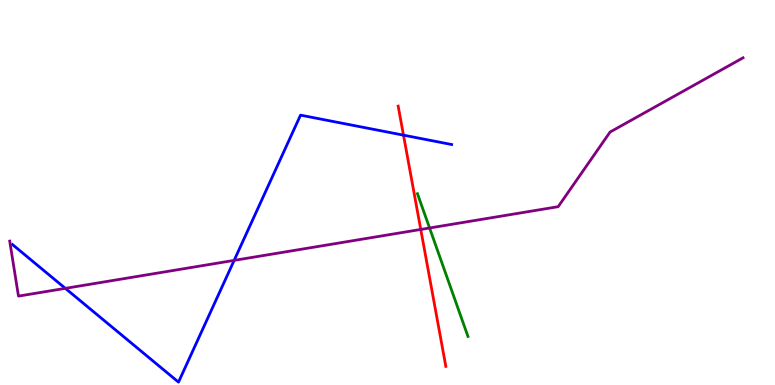[{'lines': ['blue', 'red'], 'intersections': [{'x': 5.21, 'y': 6.49}]}, {'lines': ['green', 'red'], 'intersections': []}, {'lines': ['purple', 'red'], 'intersections': [{'x': 5.43, 'y': 4.04}]}, {'lines': ['blue', 'green'], 'intersections': []}, {'lines': ['blue', 'purple'], 'intersections': [{'x': 0.843, 'y': 2.51}, {'x': 3.02, 'y': 3.24}]}, {'lines': ['green', 'purple'], 'intersections': [{'x': 5.54, 'y': 4.08}]}]